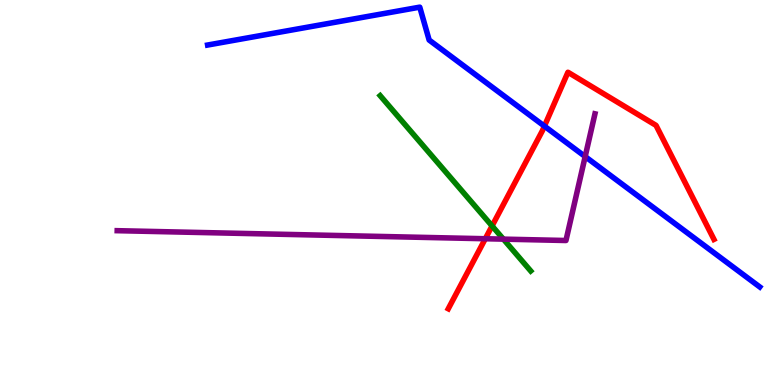[{'lines': ['blue', 'red'], 'intersections': [{'x': 7.02, 'y': 6.72}]}, {'lines': ['green', 'red'], 'intersections': [{'x': 6.35, 'y': 4.13}]}, {'lines': ['purple', 'red'], 'intersections': [{'x': 6.26, 'y': 3.8}]}, {'lines': ['blue', 'green'], 'intersections': []}, {'lines': ['blue', 'purple'], 'intersections': [{'x': 7.55, 'y': 5.93}]}, {'lines': ['green', 'purple'], 'intersections': [{'x': 6.5, 'y': 3.79}]}]